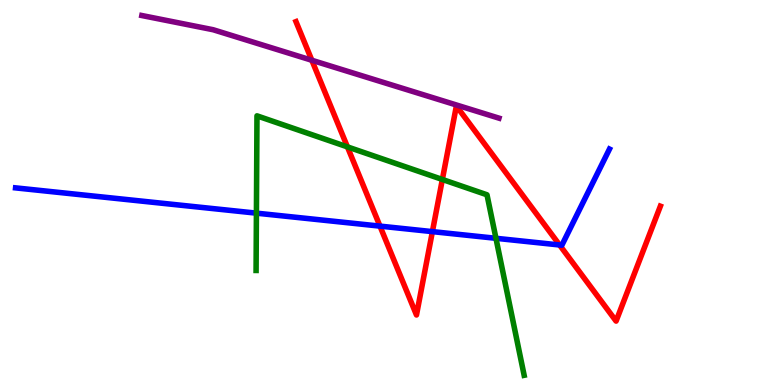[{'lines': ['blue', 'red'], 'intersections': [{'x': 4.9, 'y': 4.13}, {'x': 5.58, 'y': 3.98}, {'x': 7.22, 'y': 3.64}]}, {'lines': ['green', 'red'], 'intersections': [{'x': 4.48, 'y': 6.18}, {'x': 5.71, 'y': 5.34}]}, {'lines': ['purple', 'red'], 'intersections': [{'x': 4.02, 'y': 8.43}]}, {'lines': ['blue', 'green'], 'intersections': [{'x': 3.31, 'y': 4.46}, {'x': 6.4, 'y': 3.81}]}, {'lines': ['blue', 'purple'], 'intersections': []}, {'lines': ['green', 'purple'], 'intersections': []}]